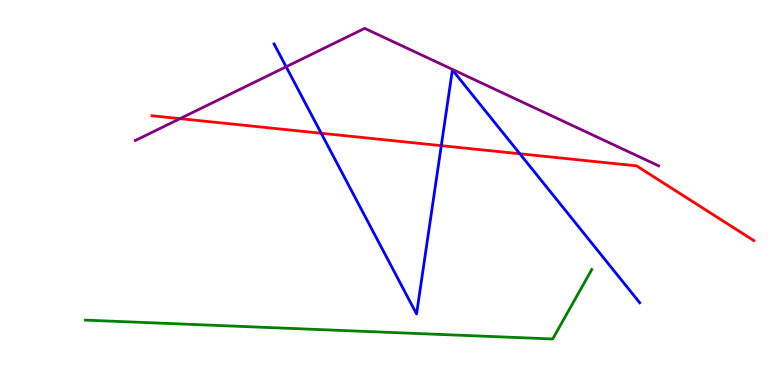[{'lines': ['blue', 'red'], 'intersections': [{'x': 4.14, 'y': 6.54}, {'x': 5.69, 'y': 6.22}, {'x': 6.71, 'y': 6.01}]}, {'lines': ['green', 'red'], 'intersections': []}, {'lines': ['purple', 'red'], 'intersections': [{'x': 2.32, 'y': 6.92}]}, {'lines': ['blue', 'green'], 'intersections': []}, {'lines': ['blue', 'purple'], 'intersections': [{'x': 3.69, 'y': 8.27}]}, {'lines': ['green', 'purple'], 'intersections': []}]